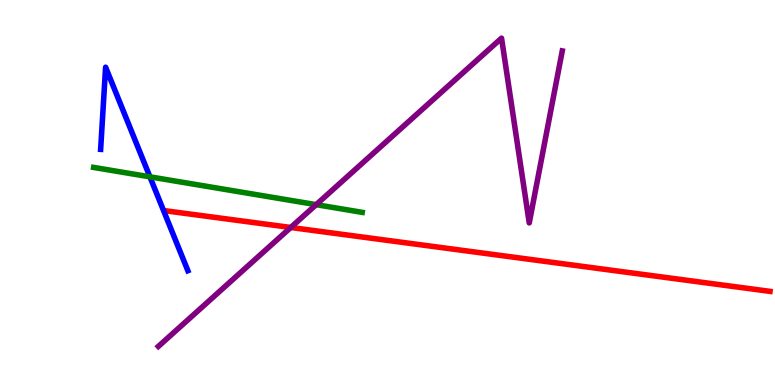[{'lines': ['blue', 'red'], 'intersections': []}, {'lines': ['green', 'red'], 'intersections': []}, {'lines': ['purple', 'red'], 'intersections': [{'x': 3.75, 'y': 4.09}]}, {'lines': ['blue', 'green'], 'intersections': [{'x': 1.93, 'y': 5.41}]}, {'lines': ['blue', 'purple'], 'intersections': []}, {'lines': ['green', 'purple'], 'intersections': [{'x': 4.08, 'y': 4.68}]}]